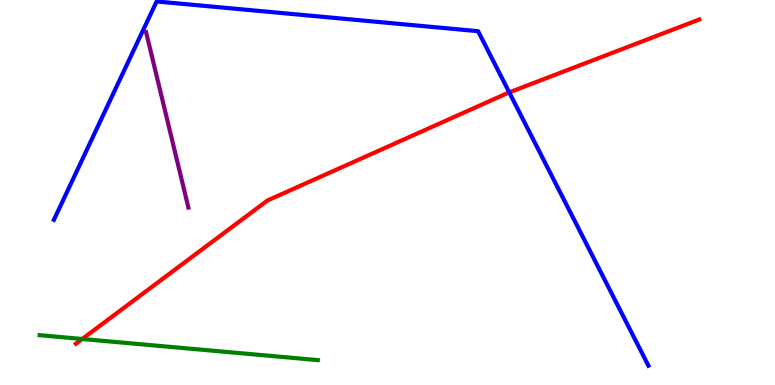[{'lines': ['blue', 'red'], 'intersections': [{'x': 6.57, 'y': 7.6}]}, {'lines': ['green', 'red'], 'intersections': [{'x': 1.06, 'y': 1.2}]}, {'lines': ['purple', 'red'], 'intersections': []}, {'lines': ['blue', 'green'], 'intersections': []}, {'lines': ['blue', 'purple'], 'intersections': []}, {'lines': ['green', 'purple'], 'intersections': []}]